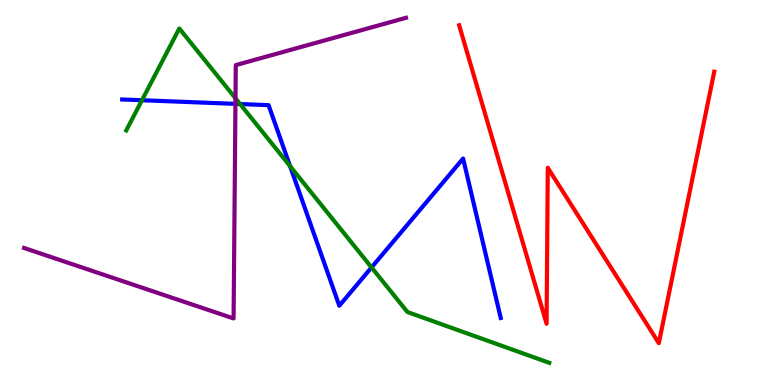[{'lines': ['blue', 'red'], 'intersections': []}, {'lines': ['green', 'red'], 'intersections': []}, {'lines': ['purple', 'red'], 'intersections': []}, {'lines': ['blue', 'green'], 'intersections': [{'x': 1.83, 'y': 7.4}, {'x': 3.1, 'y': 7.3}, {'x': 3.74, 'y': 5.68}, {'x': 4.79, 'y': 3.05}]}, {'lines': ['blue', 'purple'], 'intersections': [{'x': 3.04, 'y': 7.3}]}, {'lines': ['green', 'purple'], 'intersections': [{'x': 3.04, 'y': 7.45}]}]